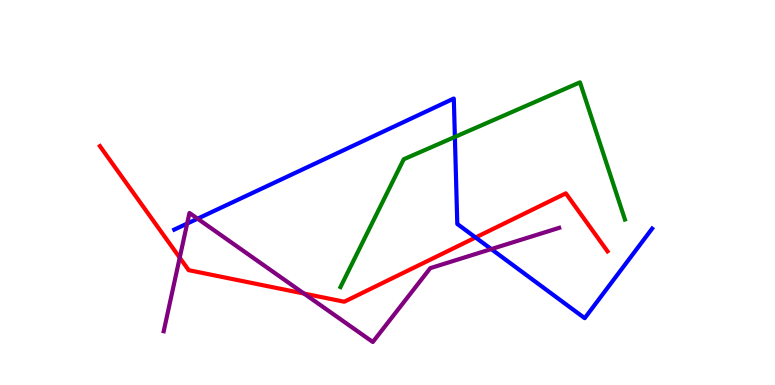[{'lines': ['blue', 'red'], 'intersections': [{'x': 6.14, 'y': 3.83}]}, {'lines': ['green', 'red'], 'intersections': []}, {'lines': ['purple', 'red'], 'intersections': [{'x': 2.32, 'y': 3.31}, {'x': 3.92, 'y': 2.38}]}, {'lines': ['blue', 'green'], 'intersections': [{'x': 5.87, 'y': 6.44}]}, {'lines': ['blue', 'purple'], 'intersections': [{'x': 2.41, 'y': 4.19}, {'x': 2.55, 'y': 4.32}, {'x': 6.34, 'y': 3.53}]}, {'lines': ['green', 'purple'], 'intersections': []}]